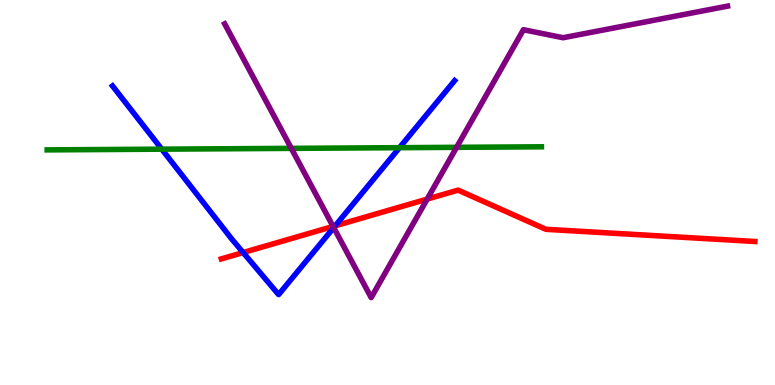[{'lines': ['blue', 'red'], 'intersections': [{'x': 3.14, 'y': 3.44}, {'x': 4.33, 'y': 4.13}]}, {'lines': ['green', 'red'], 'intersections': []}, {'lines': ['purple', 'red'], 'intersections': [{'x': 4.3, 'y': 4.12}, {'x': 5.51, 'y': 4.83}]}, {'lines': ['blue', 'green'], 'intersections': [{'x': 2.09, 'y': 6.13}, {'x': 5.15, 'y': 6.16}]}, {'lines': ['blue', 'purple'], 'intersections': [{'x': 4.31, 'y': 4.09}]}, {'lines': ['green', 'purple'], 'intersections': [{'x': 3.76, 'y': 6.15}, {'x': 5.89, 'y': 6.17}]}]